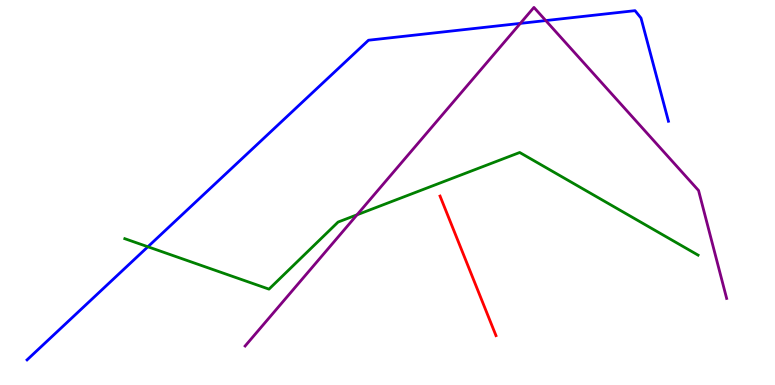[{'lines': ['blue', 'red'], 'intersections': []}, {'lines': ['green', 'red'], 'intersections': []}, {'lines': ['purple', 'red'], 'intersections': []}, {'lines': ['blue', 'green'], 'intersections': [{'x': 1.91, 'y': 3.59}]}, {'lines': ['blue', 'purple'], 'intersections': [{'x': 6.71, 'y': 9.39}, {'x': 7.04, 'y': 9.47}]}, {'lines': ['green', 'purple'], 'intersections': [{'x': 4.61, 'y': 4.42}]}]